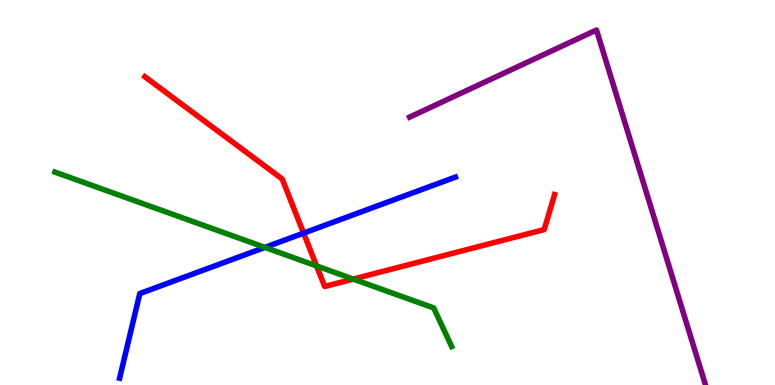[{'lines': ['blue', 'red'], 'intersections': [{'x': 3.92, 'y': 3.94}]}, {'lines': ['green', 'red'], 'intersections': [{'x': 4.08, 'y': 3.09}, {'x': 4.56, 'y': 2.75}]}, {'lines': ['purple', 'red'], 'intersections': []}, {'lines': ['blue', 'green'], 'intersections': [{'x': 3.42, 'y': 3.57}]}, {'lines': ['blue', 'purple'], 'intersections': []}, {'lines': ['green', 'purple'], 'intersections': []}]